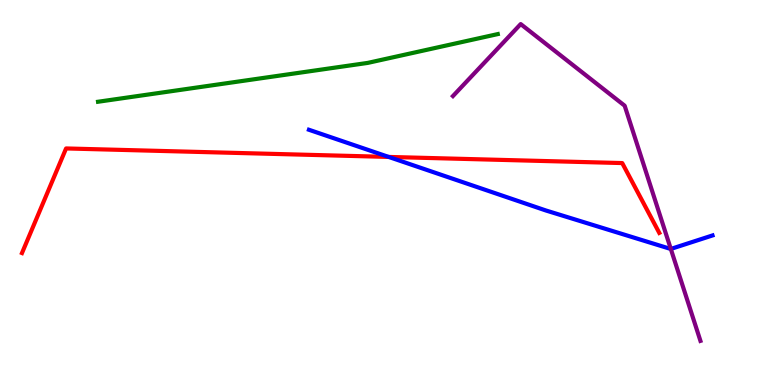[{'lines': ['blue', 'red'], 'intersections': [{'x': 5.02, 'y': 5.92}]}, {'lines': ['green', 'red'], 'intersections': []}, {'lines': ['purple', 'red'], 'intersections': []}, {'lines': ['blue', 'green'], 'intersections': []}, {'lines': ['blue', 'purple'], 'intersections': [{'x': 8.66, 'y': 3.53}]}, {'lines': ['green', 'purple'], 'intersections': []}]